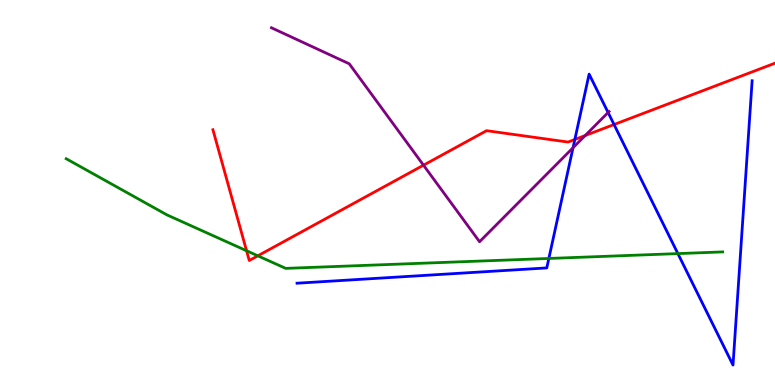[{'lines': ['blue', 'red'], 'intersections': [{'x': 7.42, 'y': 6.38}, {'x': 7.92, 'y': 6.77}]}, {'lines': ['green', 'red'], 'intersections': [{'x': 3.18, 'y': 3.49}, {'x': 3.33, 'y': 3.36}]}, {'lines': ['purple', 'red'], 'intersections': [{'x': 5.46, 'y': 5.71}, {'x': 7.55, 'y': 6.48}]}, {'lines': ['blue', 'green'], 'intersections': [{'x': 7.08, 'y': 3.29}, {'x': 8.75, 'y': 3.41}]}, {'lines': ['blue', 'purple'], 'intersections': [{'x': 7.39, 'y': 6.16}, {'x': 7.85, 'y': 7.08}]}, {'lines': ['green', 'purple'], 'intersections': []}]